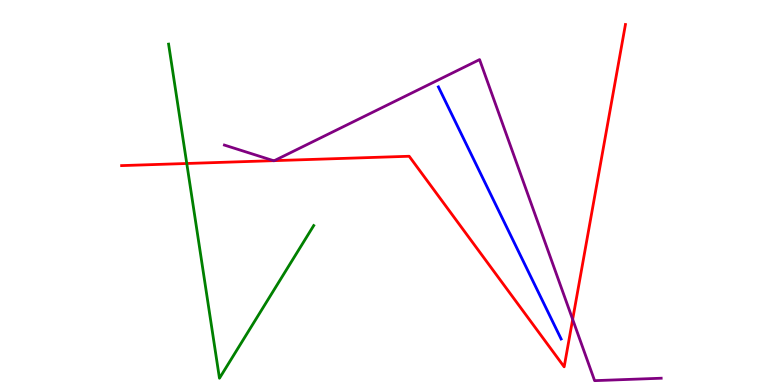[{'lines': ['blue', 'red'], 'intersections': []}, {'lines': ['green', 'red'], 'intersections': [{'x': 2.41, 'y': 5.75}]}, {'lines': ['purple', 'red'], 'intersections': [{'x': 3.53, 'y': 5.83}, {'x': 3.54, 'y': 5.83}, {'x': 7.39, 'y': 1.7}]}, {'lines': ['blue', 'green'], 'intersections': []}, {'lines': ['blue', 'purple'], 'intersections': []}, {'lines': ['green', 'purple'], 'intersections': []}]